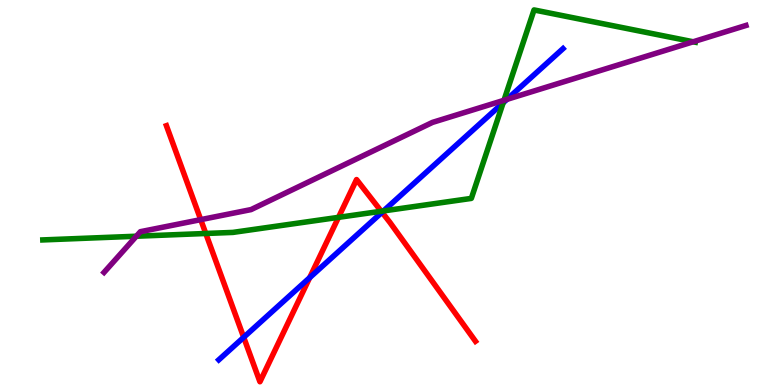[{'lines': ['blue', 'red'], 'intersections': [{'x': 3.14, 'y': 1.24}, {'x': 4.0, 'y': 2.79}, {'x': 4.93, 'y': 4.49}]}, {'lines': ['green', 'red'], 'intersections': [{'x': 2.66, 'y': 3.94}, {'x': 4.37, 'y': 4.35}, {'x': 4.92, 'y': 4.51}]}, {'lines': ['purple', 'red'], 'intersections': [{'x': 2.59, 'y': 4.29}]}, {'lines': ['blue', 'green'], 'intersections': [{'x': 4.95, 'y': 4.52}, {'x': 6.49, 'y': 7.33}]}, {'lines': ['blue', 'purple'], 'intersections': [{'x': 6.54, 'y': 7.42}]}, {'lines': ['green', 'purple'], 'intersections': [{'x': 1.76, 'y': 3.86}, {'x': 6.5, 'y': 7.4}, {'x': 8.94, 'y': 8.91}]}]